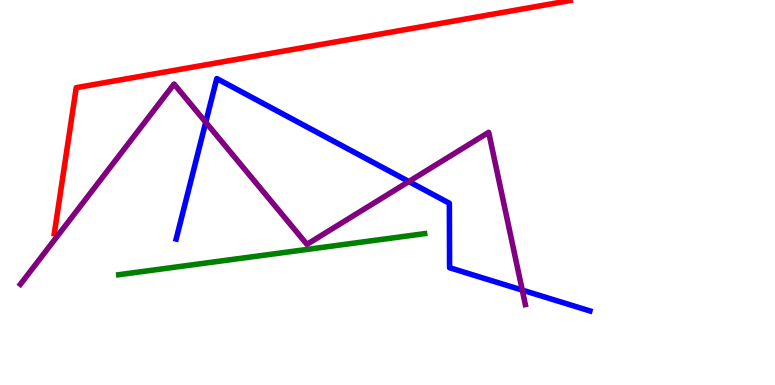[{'lines': ['blue', 'red'], 'intersections': []}, {'lines': ['green', 'red'], 'intersections': []}, {'lines': ['purple', 'red'], 'intersections': []}, {'lines': ['blue', 'green'], 'intersections': []}, {'lines': ['blue', 'purple'], 'intersections': [{'x': 2.65, 'y': 6.82}, {'x': 5.28, 'y': 5.28}, {'x': 6.74, 'y': 2.47}]}, {'lines': ['green', 'purple'], 'intersections': []}]